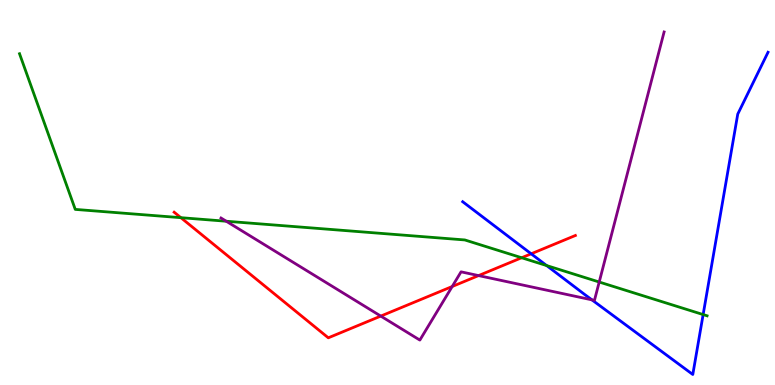[{'lines': ['blue', 'red'], 'intersections': [{'x': 6.85, 'y': 3.41}]}, {'lines': ['green', 'red'], 'intersections': [{'x': 2.33, 'y': 4.35}, {'x': 6.73, 'y': 3.31}]}, {'lines': ['purple', 'red'], 'intersections': [{'x': 4.91, 'y': 1.79}, {'x': 5.83, 'y': 2.56}, {'x': 6.18, 'y': 2.84}]}, {'lines': ['blue', 'green'], 'intersections': [{'x': 7.05, 'y': 3.1}, {'x': 9.07, 'y': 1.83}]}, {'lines': ['blue', 'purple'], 'intersections': [{'x': 7.64, 'y': 2.21}]}, {'lines': ['green', 'purple'], 'intersections': [{'x': 2.92, 'y': 4.25}, {'x': 7.73, 'y': 2.67}]}]